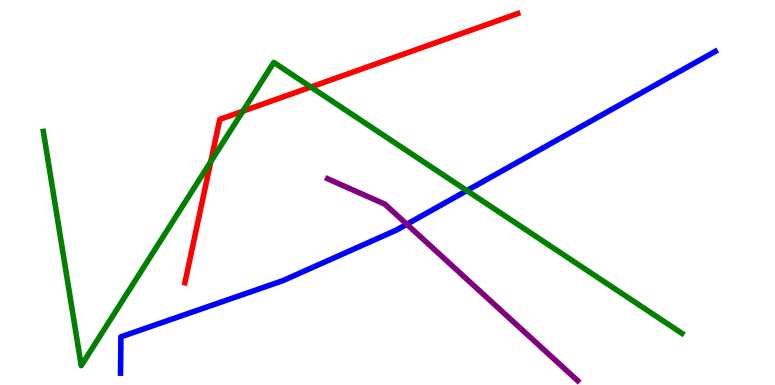[{'lines': ['blue', 'red'], 'intersections': []}, {'lines': ['green', 'red'], 'intersections': [{'x': 2.72, 'y': 5.8}, {'x': 3.13, 'y': 7.11}, {'x': 4.01, 'y': 7.74}]}, {'lines': ['purple', 'red'], 'intersections': []}, {'lines': ['blue', 'green'], 'intersections': [{'x': 6.02, 'y': 5.05}]}, {'lines': ['blue', 'purple'], 'intersections': [{'x': 5.25, 'y': 4.18}]}, {'lines': ['green', 'purple'], 'intersections': []}]